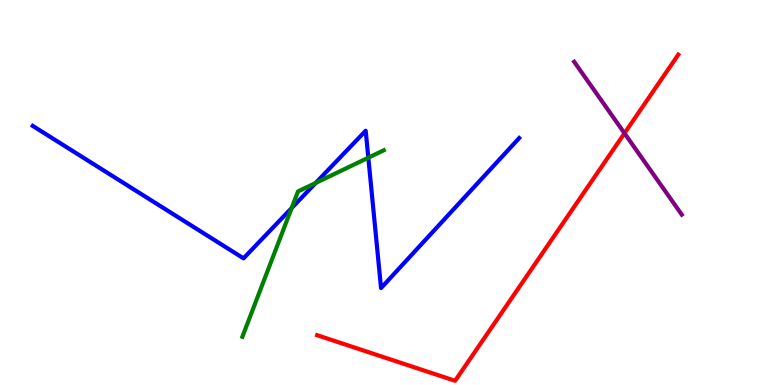[{'lines': ['blue', 'red'], 'intersections': []}, {'lines': ['green', 'red'], 'intersections': []}, {'lines': ['purple', 'red'], 'intersections': [{'x': 8.06, 'y': 6.54}]}, {'lines': ['blue', 'green'], 'intersections': [{'x': 3.76, 'y': 4.6}, {'x': 4.07, 'y': 5.25}, {'x': 4.75, 'y': 5.9}]}, {'lines': ['blue', 'purple'], 'intersections': []}, {'lines': ['green', 'purple'], 'intersections': []}]